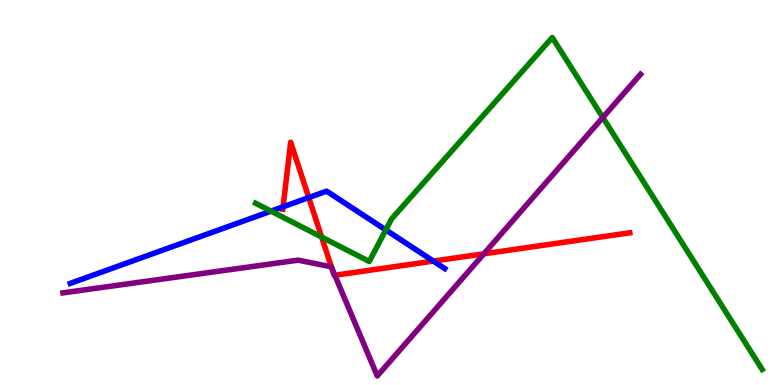[{'lines': ['blue', 'red'], 'intersections': [{'x': 3.65, 'y': 4.63}, {'x': 3.98, 'y': 4.87}, {'x': 5.59, 'y': 3.22}]}, {'lines': ['green', 'red'], 'intersections': [{'x': 4.15, 'y': 3.84}]}, {'lines': ['purple', 'red'], 'intersections': [{'x': 4.28, 'y': 3.06}, {'x': 4.32, 'y': 2.85}, {'x': 6.24, 'y': 3.41}]}, {'lines': ['blue', 'green'], 'intersections': [{'x': 3.5, 'y': 4.52}, {'x': 4.98, 'y': 4.03}]}, {'lines': ['blue', 'purple'], 'intersections': []}, {'lines': ['green', 'purple'], 'intersections': [{'x': 7.78, 'y': 6.95}]}]